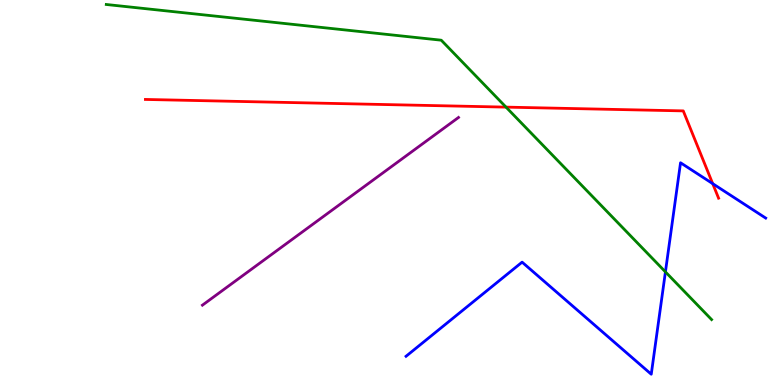[{'lines': ['blue', 'red'], 'intersections': [{'x': 9.2, 'y': 5.23}]}, {'lines': ['green', 'red'], 'intersections': [{'x': 6.53, 'y': 7.22}]}, {'lines': ['purple', 'red'], 'intersections': []}, {'lines': ['blue', 'green'], 'intersections': [{'x': 8.59, 'y': 2.94}]}, {'lines': ['blue', 'purple'], 'intersections': []}, {'lines': ['green', 'purple'], 'intersections': []}]